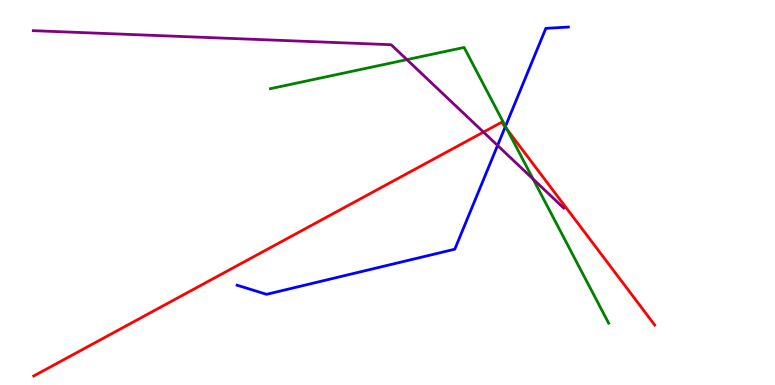[{'lines': ['blue', 'red'], 'intersections': [{'x': 6.52, 'y': 6.7}]}, {'lines': ['green', 'red'], 'intersections': [{'x': 6.54, 'y': 6.64}]}, {'lines': ['purple', 'red'], 'intersections': [{'x': 6.24, 'y': 6.57}]}, {'lines': ['blue', 'green'], 'intersections': [{'x': 6.52, 'y': 6.72}]}, {'lines': ['blue', 'purple'], 'intersections': [{'x': 6.42, 'y': 6.22}]}, {'lines': ['green', 'purple'], 'intersections': [{'x': 5.25, 'y': 8.45}, {'x': 6.88, 'y': 5.35}]}]